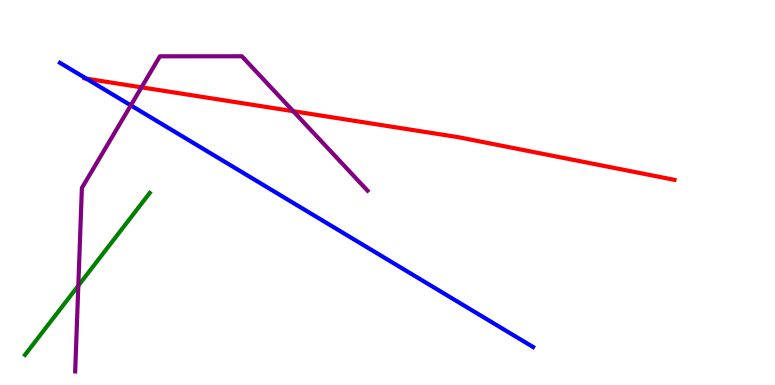[{'lines': ['blue', 'red'], 'intersections': [{'x': 1.11, 'y': 7.96}]}, {'lines': ['green', 'red'], 'intersections': []}, {'lines': ['purple', 'red'], 'intersections': [{'x': 1.83, 'y': 7.73}, {'x': 3.78, 'y': 7.11}]}, {'lines': ['blue', 'green'], 'intersections': []}, {'lines': ['blue', 'purple'], 'intersections': [{'x': 1.69, 'y': 7.26}]}, {'lines': ['green', 'purple'], 'intersections': [{'x': 1.01, 'y': 2.58}]}]